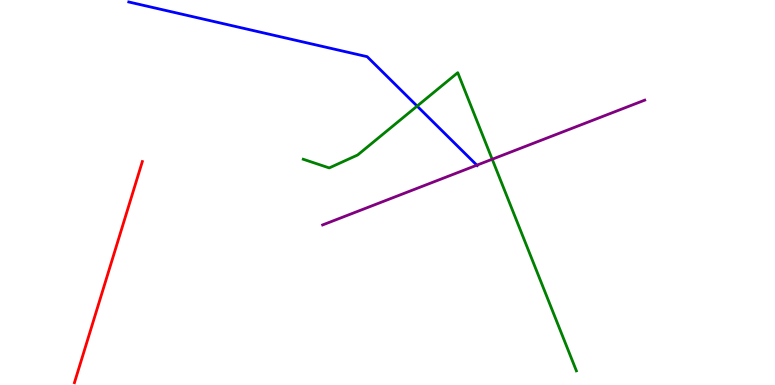[{'lines': ['blue', 'red'], 'intersections': []}, {'lines': ['green', 'red'], 'intersections': []}, {'lines': ['purple', 'red'], 'intersections': []}, {'lines': ['blue', 'green'], 'intersections': [{'x': 5.38, 'y': 7.24}]}, {'lines': ['blue', 'purple'], 'intersections': [{'x': 6.15, 'y': 5.71}]}, {'lines': ['green', 'purple'], 'intersections': [{'x': 6.35, 'y': 5.86}]}]